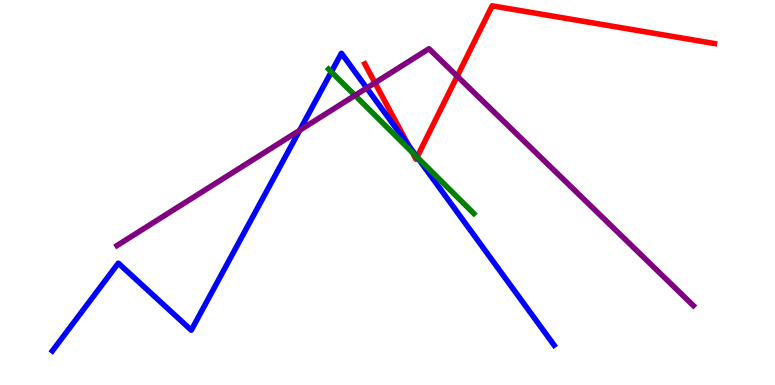[{'lines': ['blue', 'red'], 'intersections': [{'x': 5.27, 'y': 6.22}, {'x': 5.38, 'y': 5.92}]}, {'lines': ['green', 'red'], 'intersections': [{'x': 5.32, 'y': 6.04}, {'x': 5.38, 'y': 5.92}]}, {'lines': ['purple', 'red'], 'intersections': [{'x': 4.84, 'y': 7.85}, {'x': 5.9, 'y': 8.02}]}, {'lines': ['blue', 'green'], 'intersections': [{'x': 4.28, 'y': 8.13}, {'x': 5.38, 'y': 5.92}]}, {'lines': ['blue', 'purple'], 'intersections': [{'x': 3.87, 'y': 6.61}, {'x': 4.73, 'y': 7.71}]}, {'lines': ['green', 'purple'], 'intersections': [{'x': 4.58, 'y': 7.52}]}]